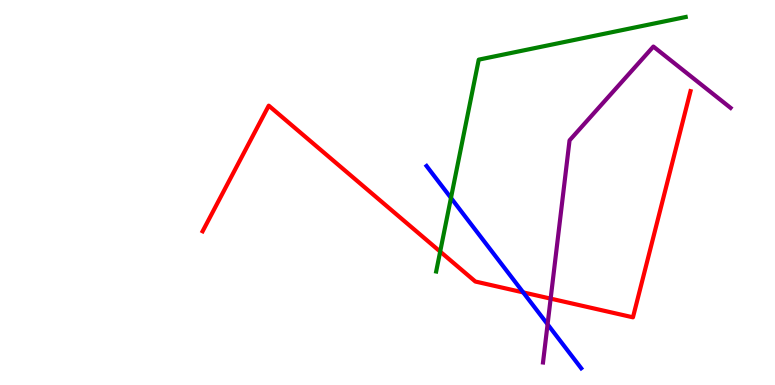[{'lines': ['blue', 'red'], 'intersections': [{'x': 6.75, 'y': 2.41}]}, {'lines': ['green', 'red'], 'intersections': [{'x': 5.68, 'y': 3.47}]}, {'lines': ['purple', 'red'], 'intersections': [{'x': 7.11, 'y': 2.24}]}, {'lines': ['blue', 'green'], 'intersections': [{'x': 5.82, 'y': 4.86}]}, {'lines': ['blue', 'purple'], 'intersections': [{'x': 7.07, 'y': 1.58}]}, {'lines': ['green', 'purple'], 'intersections': []}]